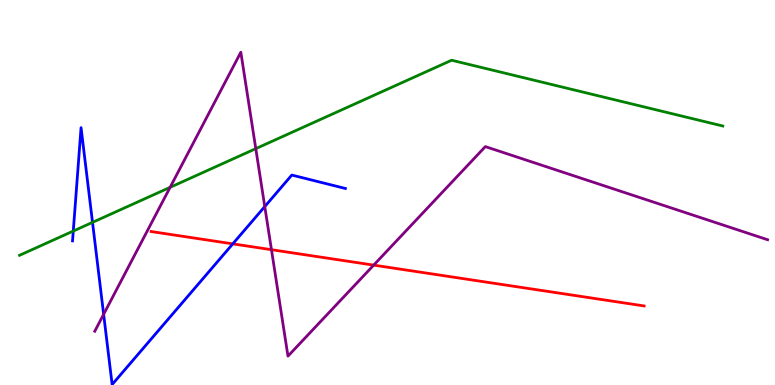[{'lines': ['blue', 'red'], 'intersections': [{'x': 3.0, 'y': 3.67}]}, {'lines': ['green', 'red'], 'intersections': []}, {'lines': ['purple', 'red'], 'intersections': [{'x': 3.5, 'y': 3.51}, {'x': 4.82, 'y': 3.11}]}, {'lines': ['blue', 'green'], 'intersections': [{'x': 0.946, 'y': 4.0}, {'x': 1.19, 'y': 4.22}]}, {'lines': ['blue', 'purple'], 'intersections': [{'x': 1.34, 'y': 1.84}, {'x': 3.42, 'y': 4.63}]}, {'lines': ['green', 'purple'], 'intersections': [{'x': 2.19, 'y': 5.13}, {'x': 3.3, 'y': 6.14}]}]